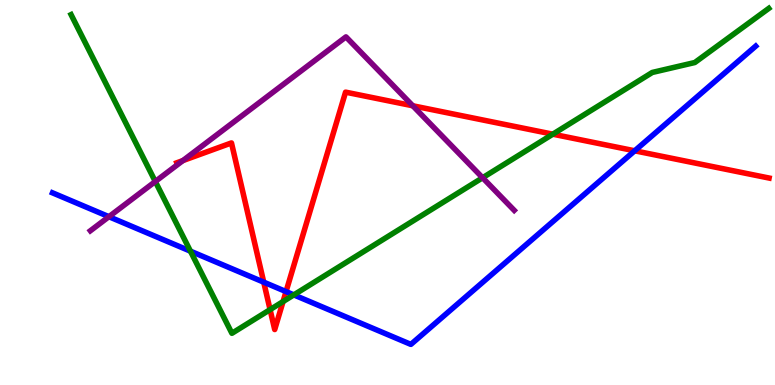[{'lines': ['blue', 'red'], 'intersections': [{'x': 3.4, 'y': 2.67}, {'x': 3.69, 'y': 2.43}, {'x': 8.19, 'y': 6.08}]}, {'lines': ['green', 'red'], 'intersections': [{'x': 3.49, 'y': 1.96}, {'x': 3.65, 'y': 2.17}, {'x': 7.13, 'y': 6.51}]}, {'lines': ['purple', 'red'], 'intersections': [{'x': 2.36, 'y': 5.83}, {'x': 5.33, 'y': 7.25}]}, {'lines': ['blue', 'green'], 'intersections': [{'x': 2.46, 'y': 3.48}, {'x': 3.79, 'y': 2.34}]}, {'lines': ['blue', 'purple'], 'intersections': [{'x': 1.41, 'y': 4.37}]}, {'lines': ['green', 'purple'], 'intersections': [{'x': 2.0, 'y': 5.29}, {'x': 6.23, 'y': 5.38}]}]